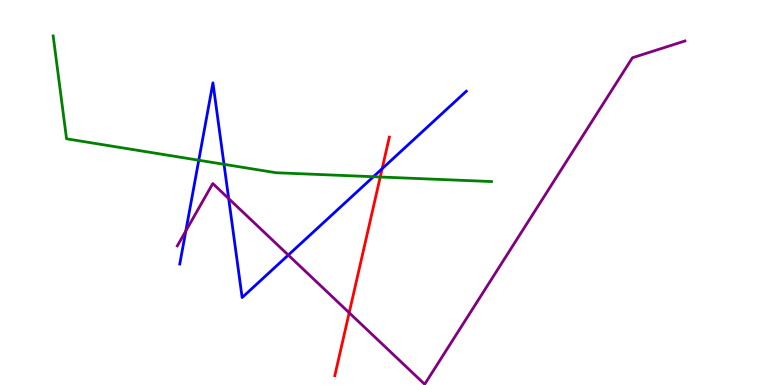[{'lines': ['blue', 'red'], 'intersections': [{'x': 4.93, 'y': 5.62}]}, {'lines': ['green', 'red'], 'intersections': [{'x': 4.91, 'y': 5.4}]}, {'lines': ['purple', 'red'], 'intersections': [{'x': 4.51, 'y': 1.88}]}, {'lines': ['blue', 'green'], 'intersections': [{'x': 2.56, 'y': 5.84}, {'x': 2.89, 'y': 5.73}, {'x': 4.82, 'y': 5.41}]}, {'lines': ['blue', 'purple'], 'intersections': [{'x': 2.4, 'y': 4.0}, {'x': 2.95, 'y': 4.84}, {'x': 3.72, 'y': 3.37}]}, {'lines': ['green', 'purple'], 'intersections': []}]